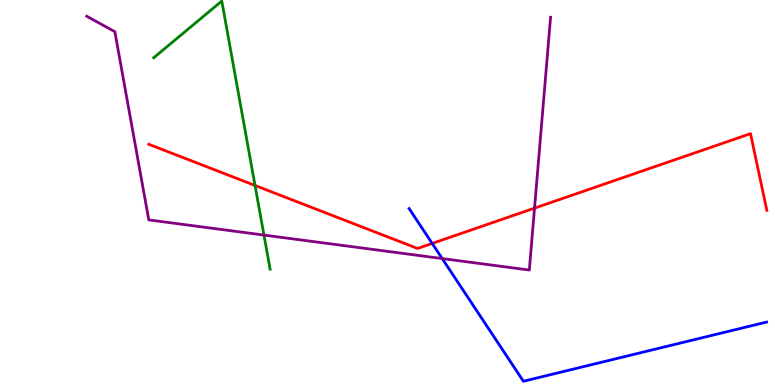[{'lines': ['blue', 'red'], 'intersections': [{'x': 5.58, 'y': 3.68}]}, {'lines': ['green', 'red'], 'intersections': [{'x': 3.29, 'y': 5.18}]}, {'lines': ['purple', 'red'], 'intersections': [{'x': 6.9, 'y': 4.59}]}, {'lines': ['blue', 'green'], 'intersections': []}, {'lines': ['blue', 'purple'], 'intersections': [{'x': 5.71, 'y': 3.28}]}, {'lines': ['green', 'purple'], 'intersections': [{'x': 3.41, 'y': 3.89}]}]